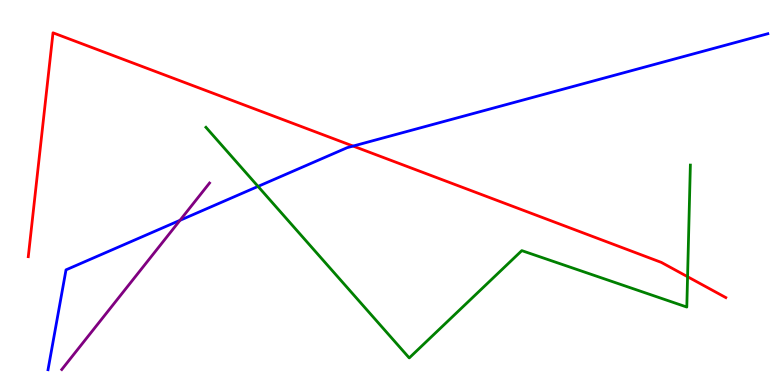[{'lines': ['blue', 'red'], 'intersections': [{'x': 4.56, 'y': 6.21}]}, {'lines': ['green', 'red'], 'intersections': [{'x': 8.87, 'y': 2.81}]}, {'lines': ['purple', 'red'], 'intersections': []}, {'lines': ['blue', 'green'], 'intersections': [{'x': 3.33, 'y': 5.16}]}, {'lines': ['blue', 'purple'], 'intersections': [{'x': 2.32, 'y': 4.28}]}, {'lines': ['green', 'purple'], 'intersections': []}]